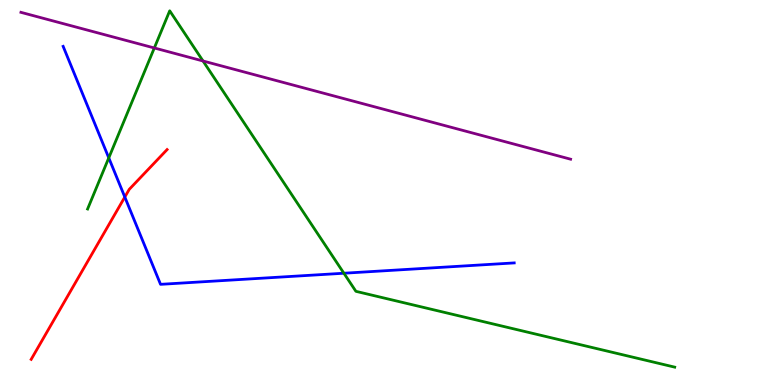[{'lines': ['blue', 'red'], 'intersections': [{'x': 1.61, 'y': 4.88}]}, {'lines': ['green', 'red'], 'intersections': []}, {'lines': ['purple', 'red'], 'intersections': []}, {'lines': ['blue', 'green'], 'intersections': [{'x': 1.4, 'y': 5.9}, {'x': 4.44, 'y': 2.9}]}, {'lines': ['blue', 'purple'], 'intersections': []}, {'lines': ['green', 'purple'], 'intersections': [{'x': 1.99, 'y': 8.75}, {'x': 2.62, 'y': 8.42}]}]